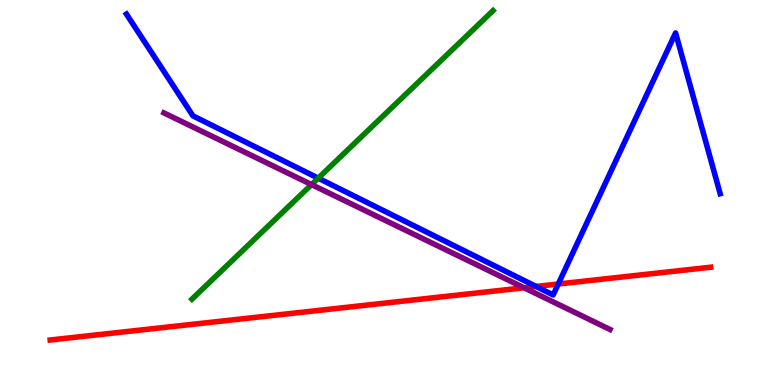[{'lines': ['blue', 'red'], 'intersections': [{'x': 6.92, 'y': 2.56}, {'x': 7.2, 'y': 2.62}]}, {'lines': ['green', 'red'], 'intersections': []}, {'lines': ['purple', 'red'], 'intersections': [{'x': 6.76, 'y': 2.53}]}, {'lines': ['blue', 'green'], 'intersections': [{'x': 4.11, 'y': 5.37}]}, {'lines': ['blue', 'purple'], 'intersections': []}, {'lines': ['green', 'purple'], 'intersections': [{'x': 4.02, 'y': 5.21}]}]